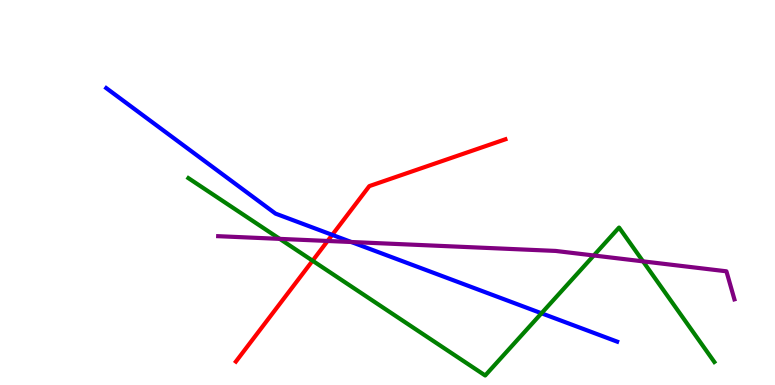[{'lines': ['blue', 'red'], 'intersections': [{'x': 4.29, 'y': 3.9}]}, {'lines': ['green', 'red'], 'intersections': [{'x': 4.03, 'y': 3.23}]}, {'lines': ['purple', 'red'], 'intersections': [{'x': 4.23, 'y': 3.74}]}, {'lines': ['blue', 'green'], 'intersections': [{'x': 6.99, 'y': 1.86}]}, {'lines': ['blue', 'purple'], 'intersections': [{'x': 4.53, 'y': 3.71}]}, {'lines': ['green', 'purple'], 'intersections': [{'x': 3.61, 'y': 3.8}, {'x': 7.66, 'y': 3.36}, {'x': 8.3, 'y': 3.21}]}]